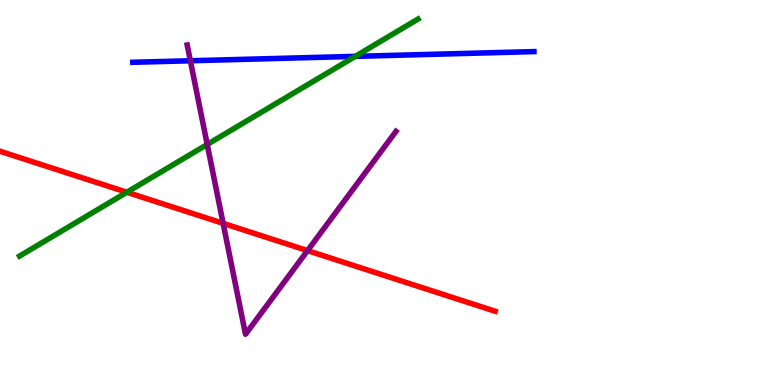[{'lines': ['blue', 'red'], 'intersections': []}, {'lines': ['green', 'red'], 'intersections': [{'x': 1.64, 'y': 5.01}]}, {'lines': ['purple', 'red'], 'intersections': [{'x': 2.88, 'y': 4.2}, {'x': 3.97, 'y': 3.49}]}, {'lines': ['blue', 'green'], 'intersections': [{'x': 4.58, 'y': 8.54}]}, {'lines': ['blue', 'purple'], 'intersections': [{'x': 2.46, 'y': 8.42}]}, {'lines': ['green', 'purple'], 'intersections': [{'x': 2.67, 'y': 6.25}]}]